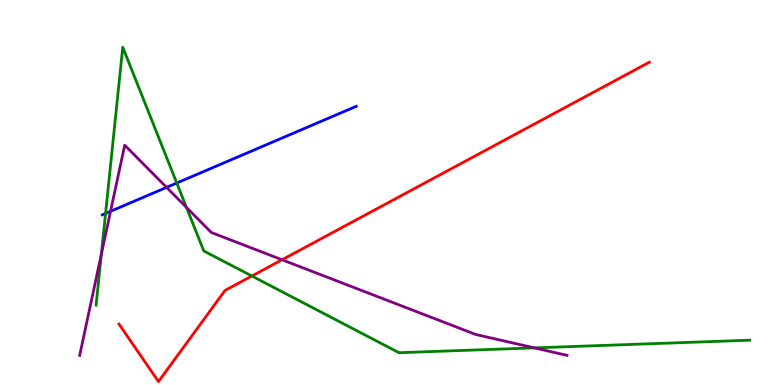[{'lines': ['blue', 'red'], 'intersections': []}, {'lines': ['green', 'red'], 'intersections': [{'x': 3.25, 'y': 2.83}]}, {'lines': ['purple', 'red'], 'intersections': [{'x': 3.64, 'y': 3.25}]}, {'lines': ['blue', 'green'], 'intersections': [{'x': 1.36, 'y': 4.46}, {'x': 2.28, 'y': 5.25}]}, {'lines': ['blue', 'purple'], 'intersections': [{'x': 1.43, 'y': 4.51}, {'x': 2.15, 'y': 5.13}]}, {'lines': ['green', 'purple'], 'intersections': [{'x': 1.31, 'y': 3.4}, {'x': 2.41, 'y': 4.61}, {'x': 6.89, 'y': 0.964}]}]